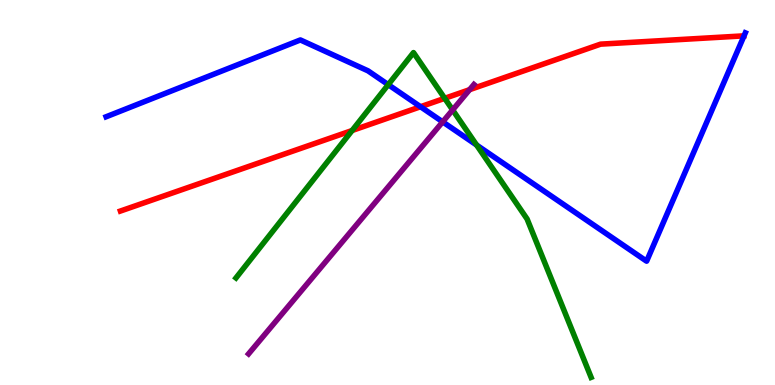[{'lines': ['blue', 'red'], 'intersections': [{'x': 5.43, 'y': 7.23}]}, {'lines': ['green', 'red'], 'intersections': [{'x': 4.54, 'y': 6.61}, {'x': 5.74, 'y': 7.45}]}, {'lines': ['purple', 'red'], 'intersections': [{'x': 6.06, 'y': 7.67}]}, {'lines': ['blue', 'green'], 'intersections': [{'x': 5.01, 'y': 7.8}, {'x': 6.15, 'y': 6.23}]}, {'lines': ['blue', 'purple'], 'intersections': [{'x': 5.71, 'y': 6.83}]}, {'lines': ['green', 'purple'], 'intersections': [{'x': 5.84, 'y': 7.14}]}]